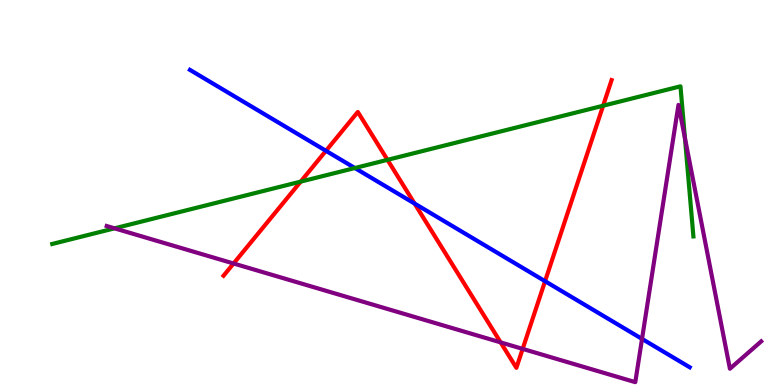[{'lines': ['blue', 'red'], 'intersections': [{'x': 4.21, 'y': 6.08}, {'x': 5.35, 'y': 4.71}, {'x': 7.03, 'y': 2.7}]}, {'lines': ['green', 'red'], 'intersections': [{'x': 3.88, 'y': 5.28}, {'x': 5.0, 'y': 5.85}, {'x': 7.78, 'y': 7.25}]}, {'lines': ['purple', 'red'], 'intersections': [{'x': 3.01, 'y': 3.16}, {'x': 6.46, 'y': 1.11}, {'x': 6.74, 'y': 0.938}]}, {'lines': ['blue', 'green'], 'intersections': [{'x': 4.58, 'y': 5.64}]}, {'lines': ['blue', 'purple'], 'intersections': [{'x': 8.28, 'y': 1.2}]}, {'lines': ['green', 'purple'], 'intersections': [{'x': 1.48, 'y': 4.07}, {'x': 8.84, 'y': 6.41}]}]